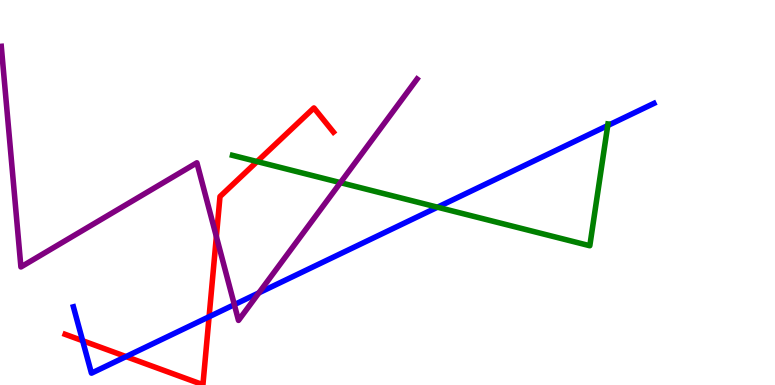[{'lines': ['blue', 'red'], 'intersections': [{'x': 1.07, 'y': 1.15}, {'x': 1.63, 'y': 0.738}, {'x': 2.7, 'y': 1.77}]}, {'lines': ['green', 'red'], 'intersections': [{'x': 3.32, 'y': 5.8}]}, {'lines': ['purple', 'red'], 'intersections': [{'x': 2.79, 'y': 3.86}]}, {'lines': ['blue', 'green'], 'intersections': [{'x': 5.65, 'y': 4.62}, {'x': 7.84, 'y': 6.74}]}, {'lines': ['blue', 'purple'], 'intersections': [{'x': 3.02, 'y': 2.09}, {'x': 3.34, 'y': 2.39}]}, {'lines': ['green', 'purple'], 'intersections': [{'x': 4.39, 'y': 5.26}]}]